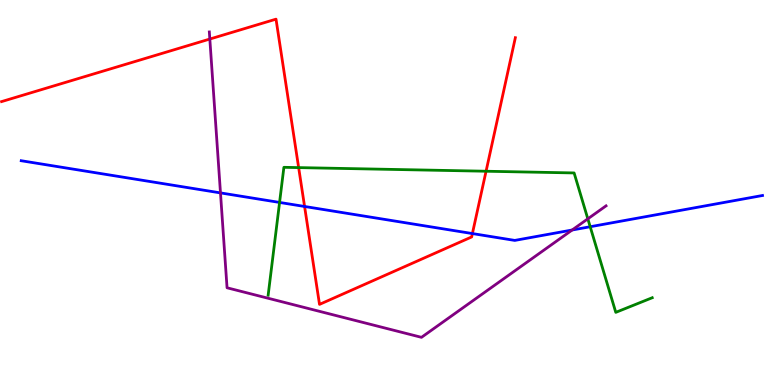[{'lines': ['blue', 'red'], 'intersections': [{'x': 3.93, 'y': 4.64}, {'x': 6.1, 'y': 3.93}]}, {'lines': ['green', 'red'], 'intersections': [{'x': 3.85, 'y': 5.65}, {'x': 6.27, 'y': 5.55}]}, {'lines': ['purple', 'red'], 'intersections': [{'x': 2.71, 'y': 8.99}]}, {'lines': ['blue', 'green'], 'intersections': [{'x': 3.61, 'y': 4.74}, {'x': 7.62, 'y': 4.11}]}, {'lines': ['blue', 'purple'], 'intersections': [{'x': 2.84, 'y': 4.99}, {'x': 7.38, 'y': 4.03}]}, {'lines': ['green', 'purple'], 'intersections': [{'x': 7.58, 'y': 4.32}]}]